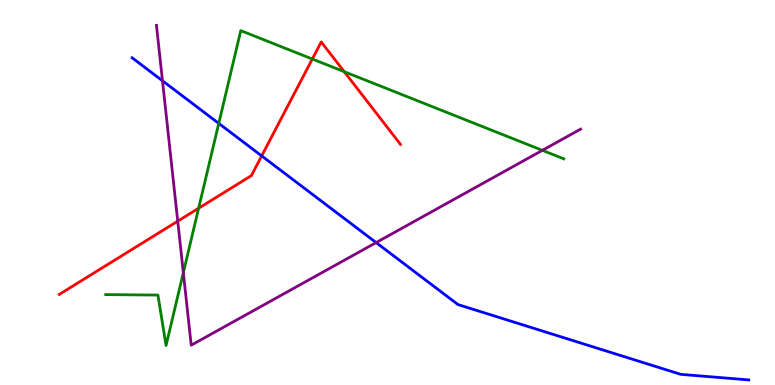[{'lines': ['blue', 'red'], 'intersections': [{'x': 3.38, 'y': 5.95}]}, {'lines': ['green', 'red'], 'intersections': [{'x': 2.56, 'y': 4.59}, {'x': 4.03, 'y': 8.47}, {'x': 4.44, 'y': 8.14}]}, {'lines': ['purple', 'red'], 'intersections': [{'x': 2.29, 'y': 4.26}]}, {'lines': ['blue', 'green'], 'intersections': [{'x': 2.82, 'y': 6.79}]}, {'lines': ['blue', 'purple'], 'intersections': [{'x': 2.1, 'y': 7.9}, {'x': 4.85, 'y': 3.7}]}, {'lines': ['green', 'purple'], 'intersections': [{'x': 2.37, 'y': 2.92}, {'x': 7.0, 'y': 6.1}]}]